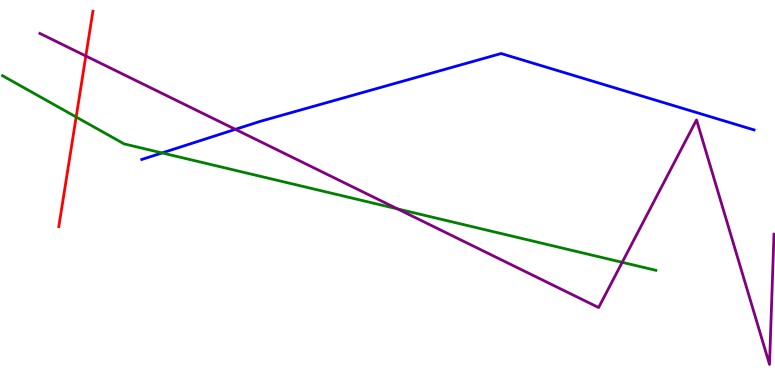[{'lines': ['blue', 'red'], 'intersections': []}, {'lines': ['green', 'red'], 'intersections': [{'x': 0.983, 'y': 6.96}]}, {'lines': ['purple', 'red'], 'intersections': [{'x': 1.11, 'y': 8.55}]}, {'lines': ['blue', 'green'], 'intersections': [{'x': 2.09, 'y': 6.03}]}, {'lines': ['blue', 'purple'], 'intersections': [{'x': 3.04, 'y': 6.64}]}, {'lines': ['green', 'purple'], 'intersections': [{'x': 5.13, 'y': 4.57}, {'x': 8.03, 'y': 3.19}]}]